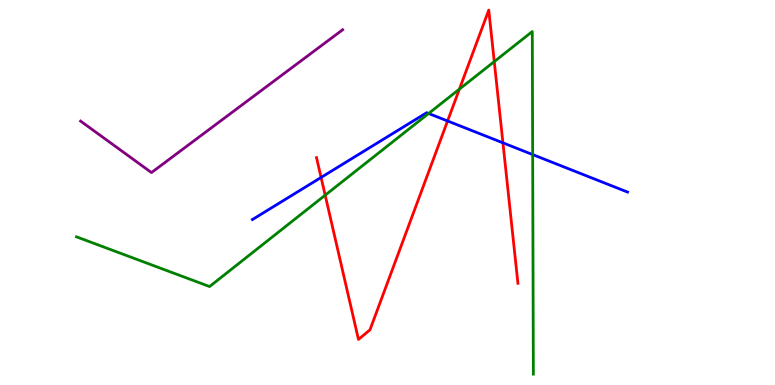[{'lines': ['blue', 'red'], 'intersections': [{'x': 4.14, 'y': 5.39}, {'x': 5.78, 'y': 6.86}, {'x': 6.49, 'y': 6.29}]}, {'lines': ['green', 'red'], 'intersections': [{'x': 4.2, 'y': 4.93}, {'x': 5.93, 'y': 7.68}, {'x': 6.38, 'y': 8.4}]}, {'lines': ['purple', 'red'], 'intersections': []}, {'lines': ['blue', 'green'], 'intersections': [{'x': 5.53, 'y': 7.05}, {'x': 6.87, 'y': 5.98}]}, {'lines': ['blue', 'purple'], 'intersections': []}, {'lines': ['green', 'purple'], 'intersections': []}]